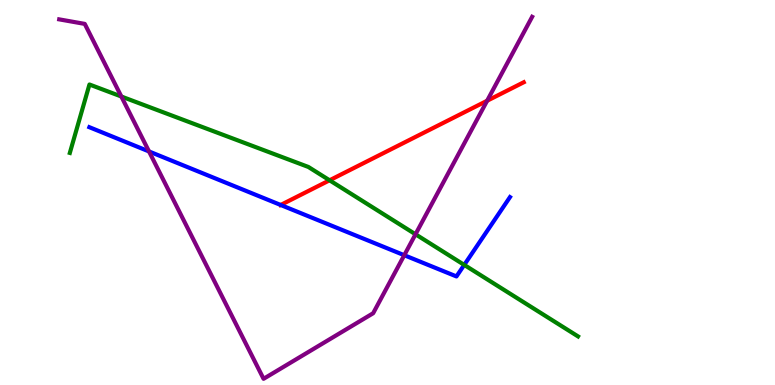[{'lines': ['blue', 'red'], 'intersections': [{'x': 3.62, 'y': 4.68}]}, {'lines': ['green', 'red'], 'intersections': [{'x': 4.25, 'y': 5.32}]}, {'lines': ['purple', 'red'], 'intersections': [{'x': 6.29, 'y': 7.38}]}, {'lines': ['blue', 'green'], 'intersections': [{'x': 5.99, 'y': 3.12}]}, {'lines': ['blue', 'purple'], 'intersections': [{'x': 1.92, 'y': 6.07}, {'x': 5.22, 'y': 3.37}]}, {'lines': ['green', 'purple'], 'intersections': [{'x': 1.57, 'y': 7.49}, {'x': 5.36, 'y': 3.91}]}]